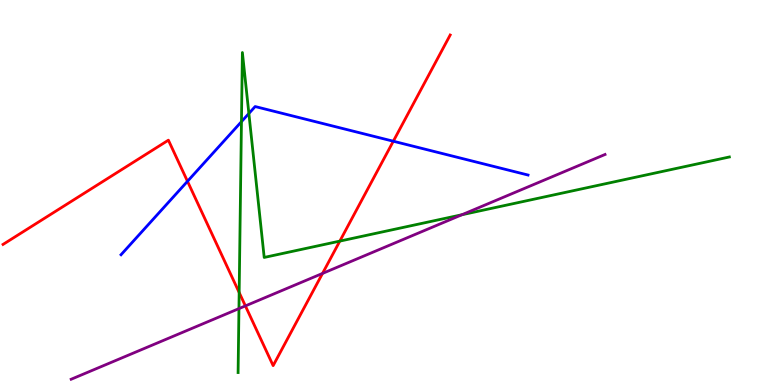[{'lines': ['blue', 'red'], 'intersections': [{'x': 2.42, 'y': 5.29}, {'x': 5.08, 'y': 6.33}]}, {'lines': ['green', 'red'], 'intersections': [{'x': 3.09, 'y': 2.4}, {'x': 4.38, 'y': 3.74}]}, {'lines': ['purple', 'red'], 'intersections': [{'x': 3.17, 'y': 2.05}, {'x': 4.16, 'y': 2.9}]}, {'lines': ['blue', 'green'], 'intersections': [{'x': 3.12, 'y': 6.84}, {'x': 3.21, 'y': 7.05}]}, {'lines': ['blue', 'purple'], 'intersections': []}, {'lines': ['green', 'purple'], 'intersections': [{'x': 3.08, 'y': 1.98}, {'x': 5.96, 'y': 4.42}]}]